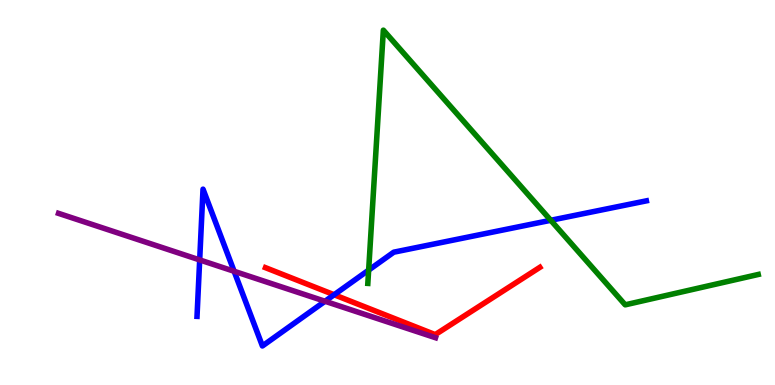[{'lines': ['blue', 'red'], 'intersections': [{'x': 4.31, 'y': 2.34}]}, {'lines': ['green', 'red'], 'intersections': []}, {'lines': ['purple', 'red'], 'intersections': []}, {'lines': ['blue', 'green'], 'intersections': [{'x': 4.76, 'y': 2.98}, {'x': 7.11, 'y': 4.28}]}, {'lines': ['blue', 'purple'], 'intersections': [{'x': 2.58, 'y': 3.25}, {'x': 3.02, 'y': 2.95}, {'x': 4.19, 'y': 2.18}]}, {'lines': ['green', 'purple'], 'intersections': []}]